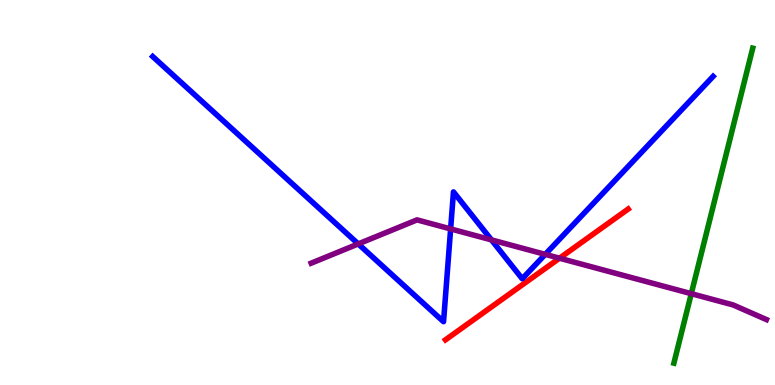[{'lines': ['blue', 'red'], 'intersections': []}, {'lines': ['green', 'red'], 'intersections': []}, {'lines': ['purple', 'red'], 'intersections': [{'x': 7.22, 'y': 3.29}]}, {'lines': ['blue', 'green'], 'intersections': []}, {'lines': ['blue', 'purple'], 'intersections': [{'x': 4.62, 'y': 3.66}, {'x': 5.81, 'y': 4.05}, {'x': 6.34, 'y': 3.77}, {'x': 7.04, 'y': 3.39}]}, {'lines': ['green', 'purple'], 'intersections': [{'x': 8.92, 'y': 2.37}]}]